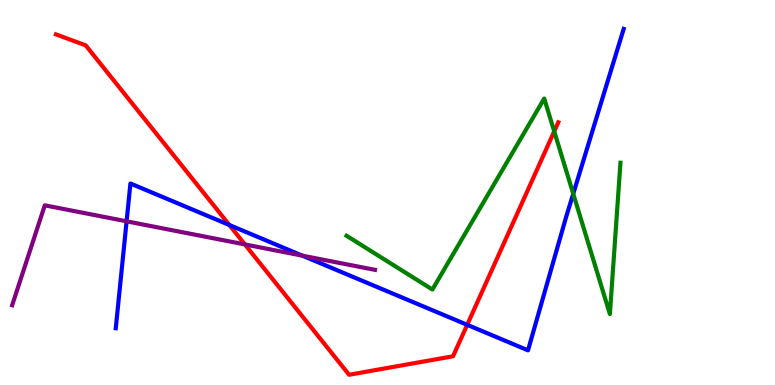[{'lines': ['blue', 'red'], 'intersections': [{'x': 2.96, 'y': 4.16}, {'x': 6.03, 'y': 1.56}]}, {'lines': ['green', 'red'], 'intersections': [{'x': 7.15, 'y': 6.59}]}, {'lines': ['purple', 'red'], 'intersections': [{'x': 3.16, 'y': 3.65}]}, {'lines': ['blue', 'green'], 'intersections': [{'x': 7.4, 'y': 4.97}]}, {'lines': ['blue', 'purple'], 'intersections': [{'x': 1.63, 'y': 4.25}, {'x': 3.9, 'y': 3.36}]}, {'lines': ['green', 'purple'], 'intersections': []}]